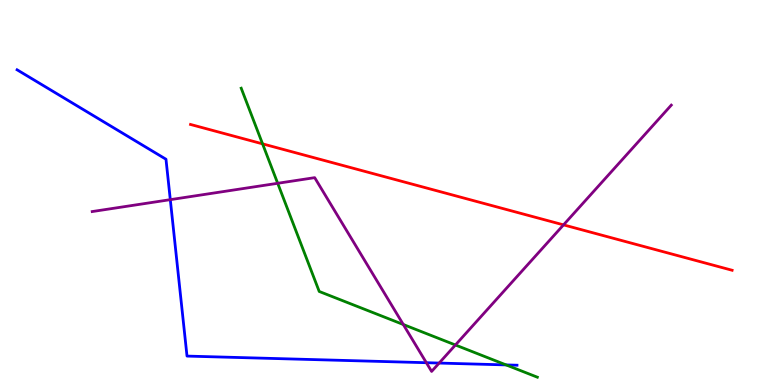[{'lines': ['blue', 'red'], 'intersections': []}, {'lines': ['green', 'red'], 'intersections': [{'x': 3.39, 'y': 6.26}]}, {'lines': ['purple', 'red'], 'intersections': [{'x': 7.27, 'y': 4.16}]}, {'lines': ['blue', 'green'], 'intersections': [{'x': 6.53, 'y': 0.522}]}, {'lines': ['blue', 'purple'], 'intersections': [{'x': 2.2, 'y': 4.81}, {'x': 5.5, 'y': 0.579}, {'x': 5.67, 'y': 0.57}]}, {'lines': ['green', 'purple'], 'intersections': [{'x': 3.58, 'y': 5.24}, {'x': 5.2, 'y': 1.57}, {'x': 5.88, 'y': 1.04}]}]